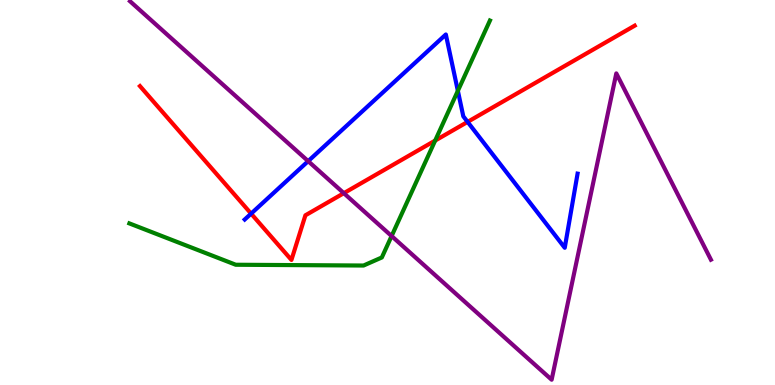[{'lines': ['blue', 'red'], 'intersections': [{'x': 3.24, 'y': 4.45}, {'x': 6.03, 'y': 6.83}]}, {'lines': ['green', 'red'], 'intersections': [{'x': 5.62, 'y': 6.35}]}, {'lines': ['purple', 'red'], 'intersections': [{'x': 4.44, 'y': 4.98}]}, {'lines': ['blue', 'green'], 'intersections': [{'x': 5.91, 'y': 7.64}]}, {'lines': ['blue', 'purple'], 'intersections': [{'x': 3.98, 'y': 5.81}]}, {'lines': ['green', 'purple'], 'intersections': [{'x': 5.05, 'y': 3.87}]}]